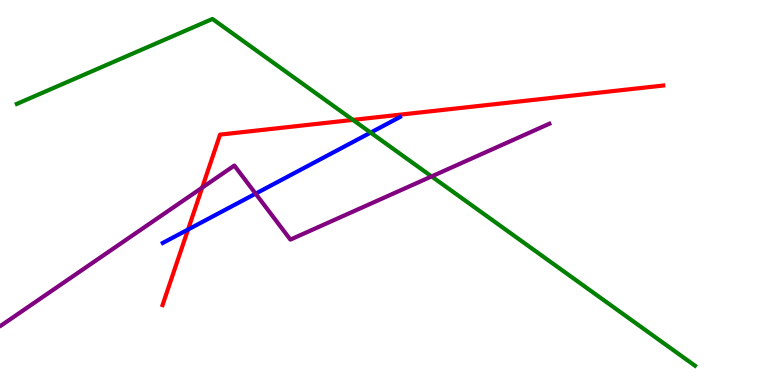[{'lines': ['blue', 'red'], 'intersections': [{'x': 2.43, 'y': 4.04}]}, {'lines': ['green', 'red'], 'intersections': [{'x': 4.55, 'y': 6.89}]}, {'lines': ['purple', 'red'], 'intersections': [{'x': 2.61, 'y': 5.13}]}, {'lines': ['blue', 'green'], 'intersections': [{'x': 4.78, 'y': 6.56}]}, {'lines': ['blue', 'purple'], 'intersections': [{'x': 3.3, 'y': 4.97}]}, {'lines': ['green', 'purple'], 'intersections': [{'x': 5.57, 'y': 5.42}]}]